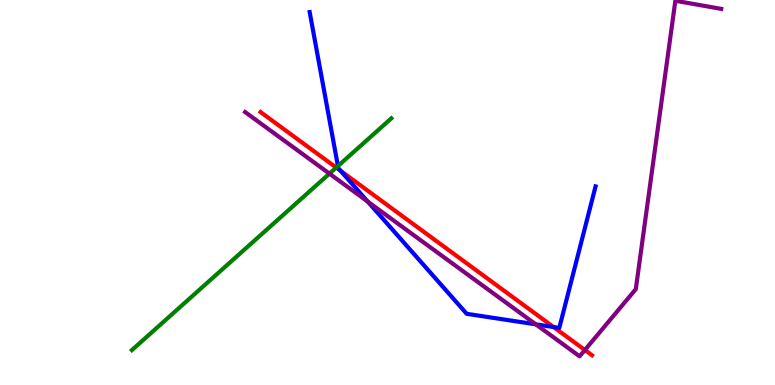[{'lines': ['blue', 'red'], 'intersections': [{'x': 4.39, 'y': 5.57}, {'x': 7.14, 'y': 1.51}]}, {'lines': ['green', 'red'], 'intersections': [{'x': 4.34, 'y': 5.65}]}, {'lines': ['purple', 'red'], 'intersections': [{'x': 7.55, 'y': 0.909}]}, {'lines': ['blue', 'green'], 'intersections': [{'x': 4.36, 'y': 5.69}]}, {'lines': ['blue', 'purple'], 'intersections': [{'x': 4.75, 'y': 4.76}, {'x': 6.91, 'y': 1.58}]}, {'lines': ['green', 'purple'], 'intersections': [{'x': 4.25, 'y': 5.49}]}]